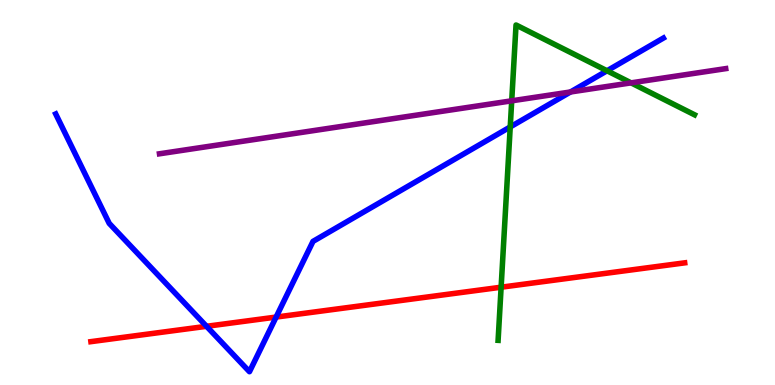[{'lines': ['blue', 'red'], 'intersections': [{'x': 2.67, 'y': 1.52}, {'x': 3.56, 'y': 1.76}]}, {'lines': ['green', 'red'], 'intersections': [{'x': 6.47, 'y': 2.54}]}, {'lines': ['purple', 'red'], 'intersections': []}, {'lines': ['blue', 'green'], 'intersections': [{'x': 6.58, 'y': 6.7}, {'x': 7.83, 'y': 8.16}]}, {'lines': ['blue', 'purple'], 'intersections': [{'x': 7.36, 'y': 7.61}]}, {'lines': ['green', 'purple'], 'intersections': [{'x': 6.6, 'y': 7.38}, {'x': 8.14, 'y': 7.85}]}]